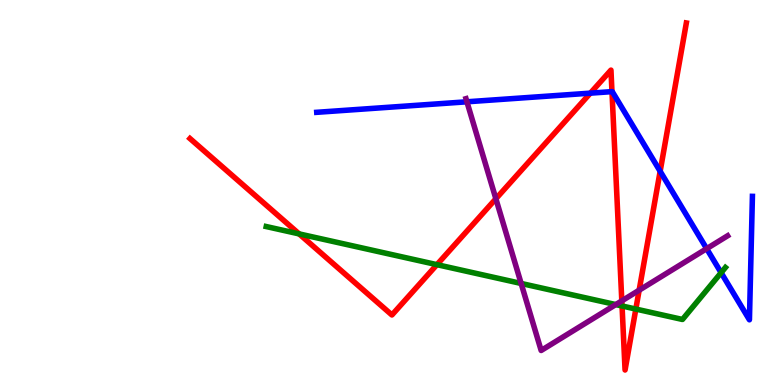[{'lines': ['blue', 'red'], 'intersections': [{'x': 7.62, 'y': 7.58}, {'x': 7.9, 'y': 7.62}, {'x': 8.52, 'y': 5.55}]}, {'lines': ['green', 'red'], 'intersections': [{'x': 3.86, 'y': 3.92}, {'x': 5.64, 'y': 3.13}, {'x': 8.03, 'y': 2.05}, {'x': 8.2, 'y': 1.97}]}, {'lines': ['purple', 'red'], 'intersections': [{'x': 6.4, 'y': 4.84}, {'x': 8.02, 'y': 2.19}, {'x': 8.25, 'y': 2.46}]}, {'lines': ['blue', 'green'], 'intersections': [{'x': 9.3, 'y': 2.92}]}, {'lines': ['blue', 'purple'], 'intersections': [{'x': 6.02, 'y': 7.36}, {'x': 9.12, 'y': 3.54}]}, {'lines': ['green', 'purple'], 'intersections': [{'x': 6.72, 'y': 2.64}, {'x': 7.95, 'y': 2.09}]}]